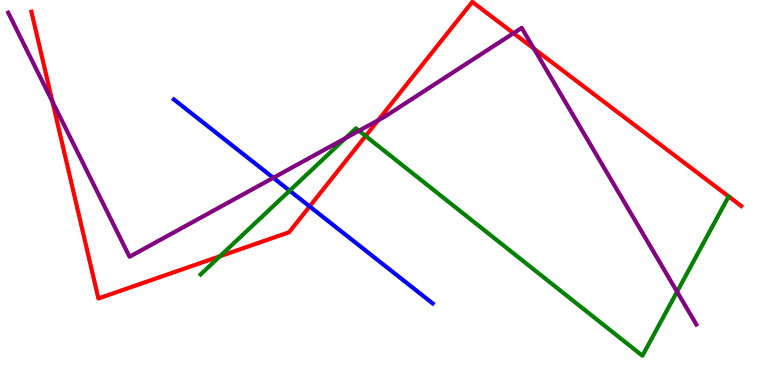[{'lines': ['blue', 'red'], 'intersections': [{'x': 4.0, 'y': 4.64}]}, {'lines': ['green', 'red'], 'intersections': [{'x': 2.84, 'y': 3.34}, {'x': 4.72, 'y': 6.47}]}, {'lines': ['purple', 'red'], 'intersections': [{'x': 0.677, 'y': 7.36}, {'x': 4.88, 'y': 6.88}, {'x': 6.63, 'y': 9.14}, {'x': 6.89, 'y': 8.74}]}, {'lines': ['blue', 'green'], 'intersections': [{'x': 3.74, 'y': 5.05}]}, {'lines': ['blue', 'purple'], 'intersections': [{'x': 3.53, 'y': 5.38}]}, {'lines': ['green', 'purple'], 'intersections': [{'x': 4.46, 'y': 6.41}, {'x': 4.63, 'y': 6.6}, {'x': 8.74, 'y': 2.42}]}]